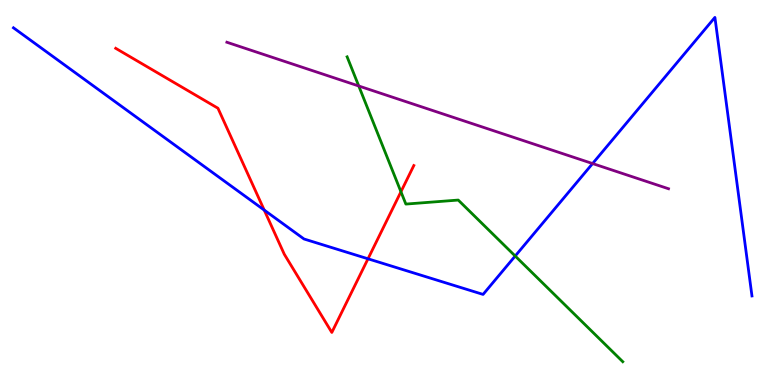[{'lines': ['blue', 'red'], 'intersections': [{'x': 3.41, 'y': 4.54}, {'x': 4.75, 'y': 3.28}]}, {'lines': ['green', 'red'], 'intersections': [{'x': 5.17, 'y': 5.02}]}, {'lines': ['purple', 'red'], 'intersections': []}, {'lines': ['blue', 'green'], 'intersections': [{'x': 6.65, 'y': 3.35}]}, {'lines': ['blue', 'purple'], 'intersections': [{'x': 7.65, 'y': 5.75}]}, {'lines': ['green', 'purple'], 'intersections': [{'x': 4.63, 'y': 7.77}]}]